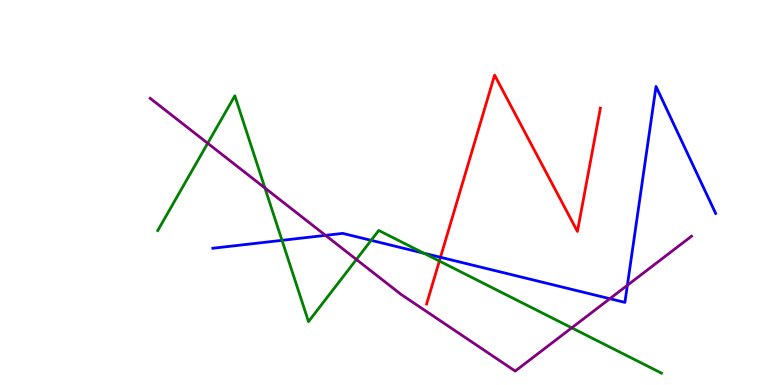[{'lines': ['blue', 'red'], 'intersections': [{'x': 5.68, 'y': 3.32}]}, {'lines': ['green', 'red'], 'intersections': [{'x': 5.67, 'y': 3.22}]}, {'lines': ['purple', 'red'], 'intersections': []}, {'lines': ['blue', 'green'], 'intersections': [{'x': 3.64, 'y': 3.76}, {'x': 4.79, 'y': 3.76}, {'x': 5.47, 'y': 3.42}]}, {'lines': ['blue', 'purple'], 'intersections': [{'x': 4.2, 'y': 3.89}, {'x': 7.87, 'y': 2.24}, {'x': 8.1, 'y': 2.59}]}, {'lines': ['green', 'purple'], 'intersections': [{'x': 2.68, 'y': 6.28}, {'x': 3.42, 'y': 5.12}, {'x': 4.6, 'y': 3.26}, {'x': 7.38, 'y': 1.48}]}]